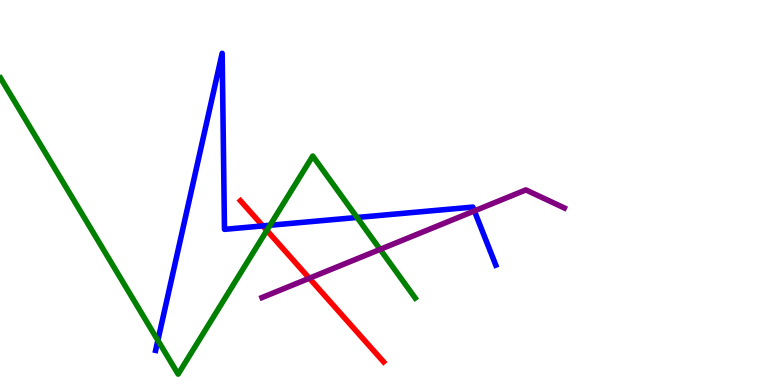[{'lines': ['blue', 'red'], 'intersections': [{'x': 3.39, 'y': 4.13}]}, {'lines': ['green', 'red'], 'intersections': [{'x': 3.44, 'y': 4.01}]}, {'lines': ['purple', 'red'], 'intersections': [{'x': 3.99, 'y': 2.77}]}, {'lines': ['blue', 'green'], 'intersections': [{'x': 2.04, 'y': 1.16}, {'x': 3.48, 'y': 4.15}, {'x': 4.61, 'y': 4.35}]}, {'lines': ['blue', 'purple'], 'intersections': [{'x': 6.12, 'y': 4.52}]}, {'lines': ['green', 'purple'], 'intersections': [{'x': 4.9, 'y': 3.52}]}]